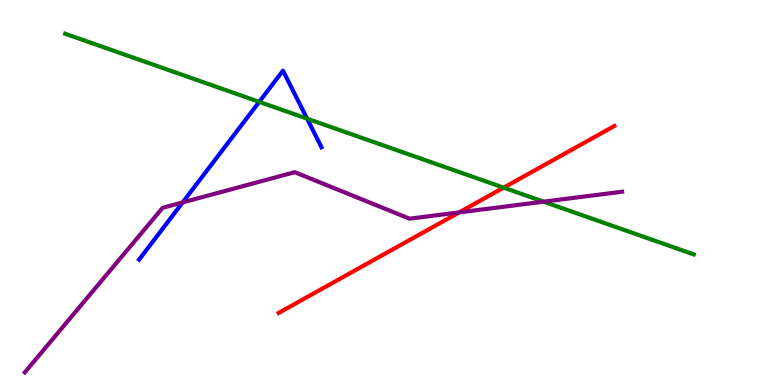[{'lines': ['blue', 'red'], 'intersections': []}, {'lines': ['green', 'red'], 'intersections': [{'x': 6.5, 'y': 5.13}]}, {'lines': ['purple', 'red'], 'intersections': [{'x': 5.93, 'y': 4.48}]}, {'lines': ['blue', 'green'], 'intersections': [{'x': 3.34, 'y': 7.35}, {'x': 3.96, 'y': 6.92}]}, {'lines': ['blue', 'purple'], 'intersections': [{'x': 2.36, 'y': 4.74}]}, {'lines': ['green', 'purple'], 'intersections': [{'x': 7.01, 'y': 4.76}]}]